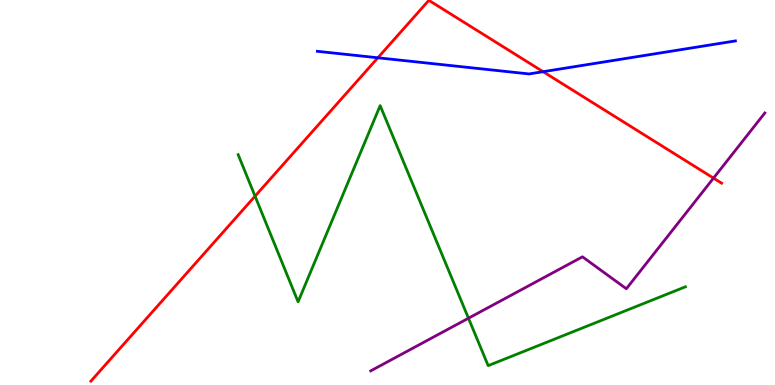[{'lines': ['blue', 'red'], 'intersections': [{'x': 4.88, 'y': 8.5}, {'x': 7.01, 'y': 8.14}]}, {'lines': ['green', 'red'], 'intersections': [{'x': 3.29, 'y': 4.9}]}, {'lines': ['purple', 'red'], 'intersections': [{'x': 9.21, 'y': 5.37}]}, {'lines': ['blue', 'green'], 'intersections': []}, {'lines': ['blue', 'purple'], 'intersections': []}, {'lines': ['green', 'purple'], 'intersections': [{'x': 6.04, 'y': 1.73}]}]